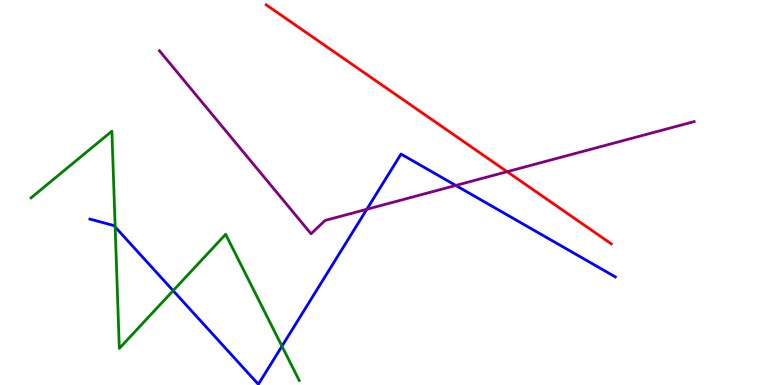[{'lines': ['blue', 'red'], 'intersections': []}, {'lines': ['green', 'red'], 'intersections': []}, {'lines': ['purple', 'red'], 'intersections': [{'x': 6.54, 'y': 5.54}]}, {'lines': ['blue', 'green'], 'intersections': [{'x': 1.49, 'y': 4.11}, {'x': 2.23, 'y': 2.45}, {'x': 3.64, 'y': 1.01}]}, {'lines': ['blue', 'purple'], 'intersections': [{'x': 4.73, 'y': 4.56}, {'x': 5.88, 'y': 5.18}]}, {'lines': ['green', 'purple'], 'intersections': []}]